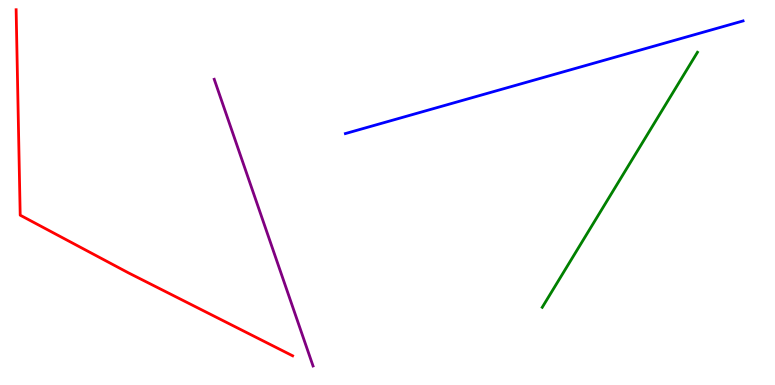[{'lines': ['blue', 'red'], 'intersections': []}, {'lines': ['green', 'red'], 'intersections': []}, {'lines': ['purple', 'red'], 'intersections': []}, {'lines': ['blue', 'green'], 'intersections': []}, {'lines': ['blue', 'purple'], 'intersections': []}, {'lines': ['green', 'purple'], 'intersections': []}]